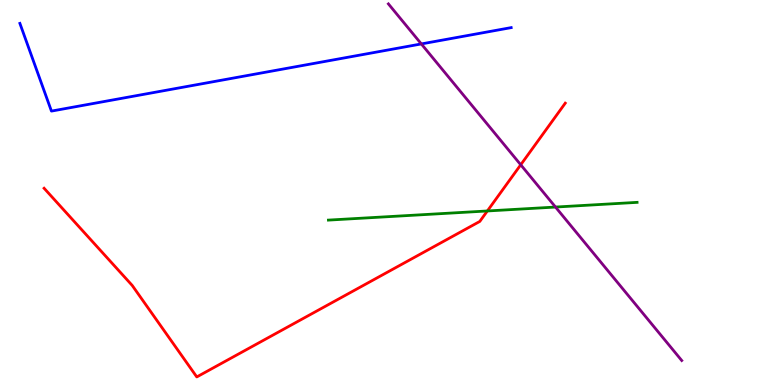[{'lines': ['blue', 'red'], 'intersections': []}, {'lines': ['green', 'red'], 'intersections': [{'x': 6.29, 'y': 4.52}]}, {'lines': ['purple', 'red'], 'intersections': [{'x': 6.72, 'y': 5.72}]}, {'lines': ['blue', 'green'], 'intersections': []}, {'lines': ['blue', 'purple'], 'intersections': [{'x': 5.44, 'y': 8.86}]}, {'lines': ['green', 'purple'], 'intersections': [{'x': 7.17, 'y': 4.62}]}]